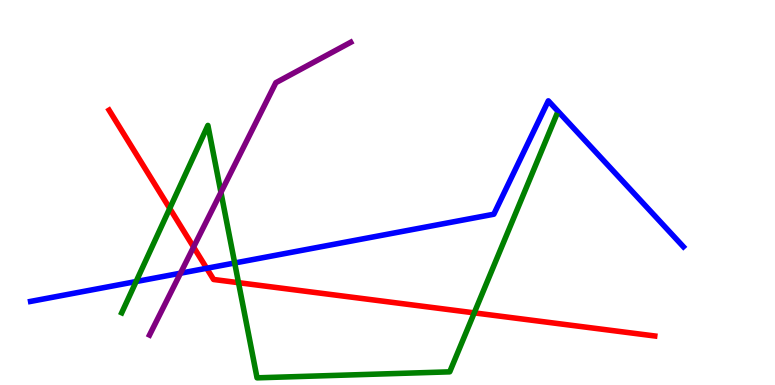[{'lines': ['blue', 'red'], 'intersections': [{'x': 2.67, 'y': 3.03}]}, {'lines': ['green', 'red'], 'intersections': [{'x': 2.19, 'y': 4.59}, {'x': 3.08, 'y': 2.66}, {'x': 6.12, 'y': 1.87}]}, {'lines': ['purple', 'red'], 'intersections': [{'x': 2.5, 'y': 3.58}]}, {'lines': ['blue', 'green'], 'intersections': [{'x': 1.76, 'y': 2.69}, {'x': 3.03, 'y': 3.17}]}, {'lines': ['blue', 'purple'], 'intersections': [{'x': 2.33, 'y': 2.9}]}, {'lines': ['green', 'purple'], 'intersections': [{'x': 2.85, 'y': 5.0}]}]